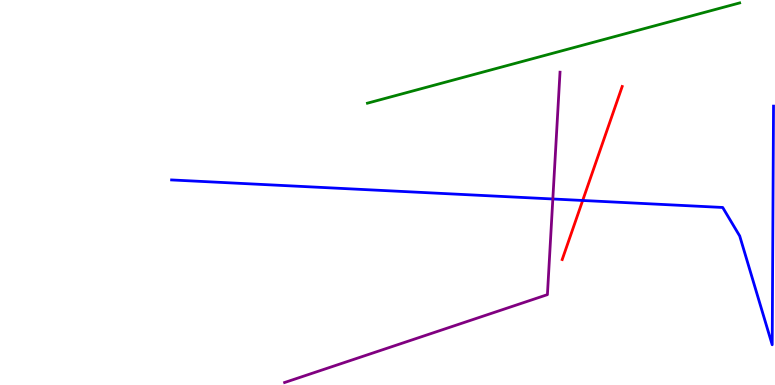[{'lines': ['blue', 'red'], 'intersections': [{'x': 7.52, 'y': 4.79}]}, {'lines': ['green', 'red'], 'intersections': []}, {'lines': ['purple', 'red'], 'intersections': []}, {'lines': ['blue', 'green'], 'intersections': []}, {'lines': ['blue', 'purple'], 'intersections': [{'x': 7.13, 'y': 4.83}]}, {'lines': ['green', 'purple'], 'intersections': []}]